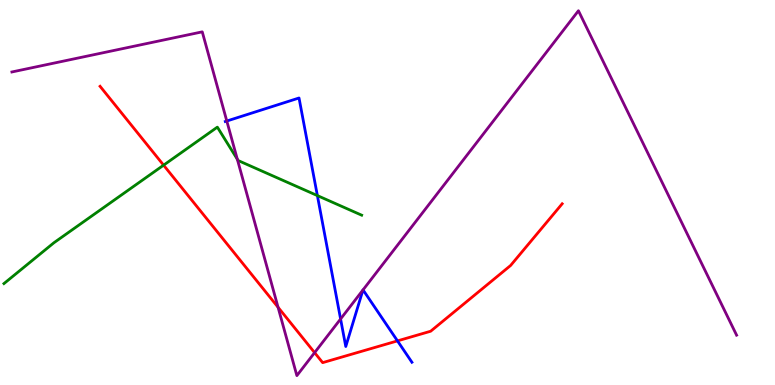[{'lines': ['blue', 'red'], 'intersections': [{'x': 5.13, 'y': 1.15}]}, {'lines': ['green', 'red'], 'intersections': [{'x': 2.11, 'y': 5.71}]}, {'lines': ['purple', 'red'], 'intersections': [{'x': 3.59, 'y': 2.02}, {'x': 4.06, 'y': 0.84}]}, {'lines': ['blue', 'green'], 'intersections': [{'x': 4.1, 'y': 4.92}]}, {'lines': ['blue', 'purple'], 'intersections': [{'x': 2.93, 'y': 6.86}, {'x': 4.39, 'y': 1.71}, {'x': 4.68, 'y': 2.47}, {'x': 4.68, 'y': 2.47}]}, {'lines': ['green', 'purple'], 'intersections': [{'x': 3.06, 'y': 5.86}]}]